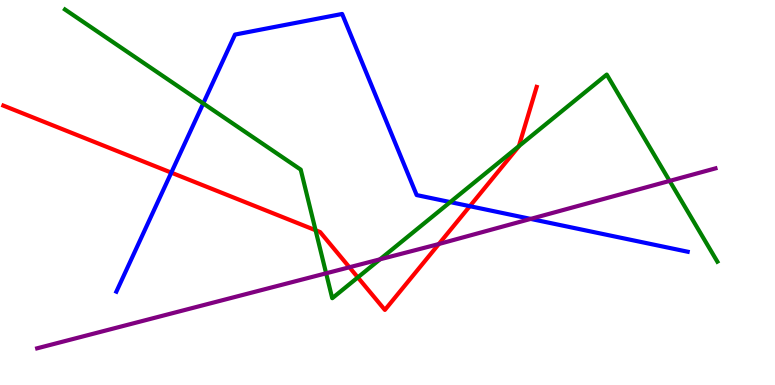[{'lines': ['blue', 'red'], 'intersections': [{'x': 2.21, 'y': 5.52}, {'x': 6.06, 'y': 4.64}]}, {'lines': ['green', 'red'], 'intersections': [{'x': 4.07, 'y': 4.02}, {'x': 4.62, 'y': 2.8}, {'x': 6.69, 'y': 6.2}]}, {'lines': ['purple', 'red'], 'intersections': [{'x': 4.51, 'y': 3.06}, {'x': 5.66, 'y': 3.66}]}, {'lines': ['blue', 'green'], 'intersections': [{'x': 2.62, 'y': 7.31}, {'x': 5.81, 'y': 4.75}]}, {'lines': ['blue', 'purple'], 'intersections': [{'x': 6.85, 'y': 4.31}]}, {'lines': ['green', 'purple'], 'intersections': [{'x': 4.21, 'y': 2.9}, {'x': 4.9, 'y': 3.26}, {'x': 8.64, 'y': 5.3}]}]